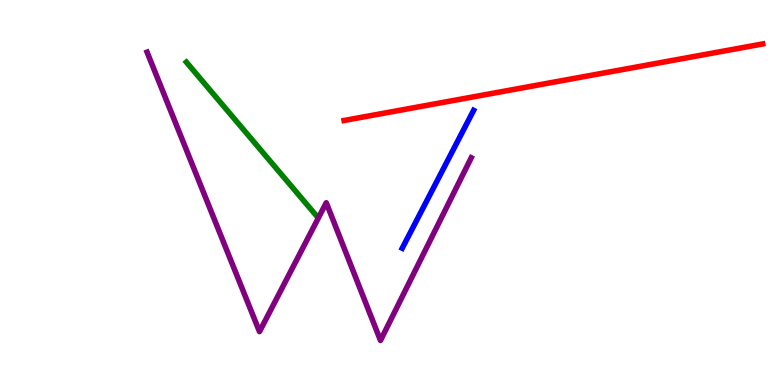[{'lines': ['blue', 'red'], 'intersections': []}, {'lines': ['green', 'red'], 'intersections': []}, {'lines': ['purple', 'red'], 'intersections': []}, {'lines': ['blue', 'green'], 'intersections': []}, {'lines': ['blue', 'purple'], 'intersections': []}, {'lines': ['green', 'purple'], 'intersections': []}]